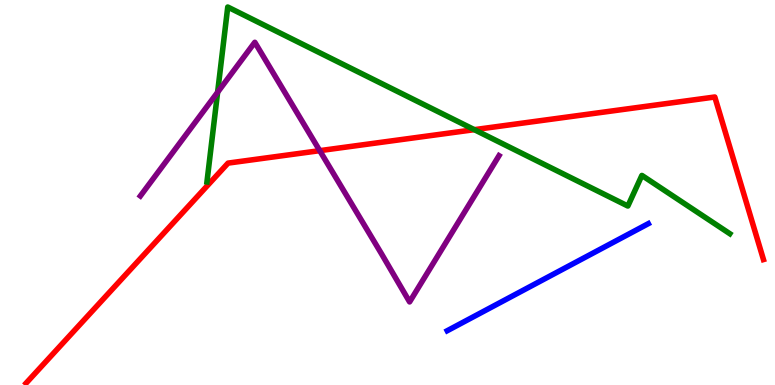[{'lines': ['blue', 'red'], 'intersections': []}, {'lines': ['green', 'red'], 'intersections': [{'x': 6.12, 'y': 6.63}]}, {'lines': ['purple', 'red'], 'intersections': [{'x': 4.13, 'y': 6.09}]}, {'lines': ['blue', 'green'], 'intersections': []}, {'lines': ['blue', 'purple'], 'intersections': []}, {'lines': ['green', 'purple'], 'intersections': [{'x': 2.81, 'y': 7.6}]}]